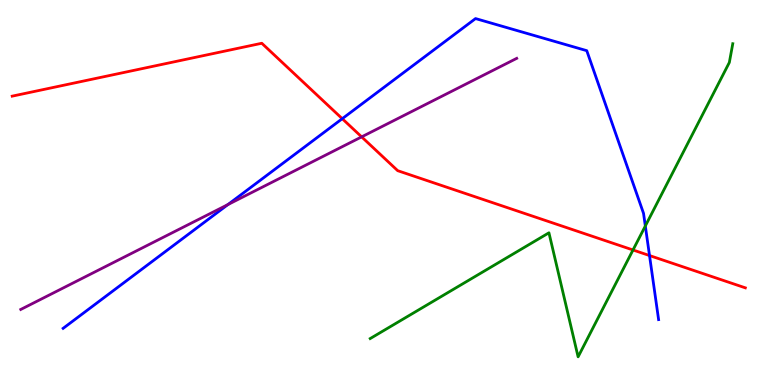[{'lines': ['blue', 'red'], 'intersections': [{'x': 4.42, 'y': 6.92}, {'x': 8.38, 'y': 3.36}]}, {'lines': ['green', 'red'], 'intersections': [{'x': 8.17, 'y': 3.51}]}, {'lines': ['purple', 'red'], 'intersections': [{'x': 4.67, 'y': 6.44}]}, {'lines': ['blue', 'green'], 'intersections': [{'x': 8.33, 'y': 4.13}]}, {'lines': ['blue', 'purple'], 'intersections': [{'x': 2.94, 'y': 4.69}]}, {'lines': ['green', 'purple'], 'intersections': []}]